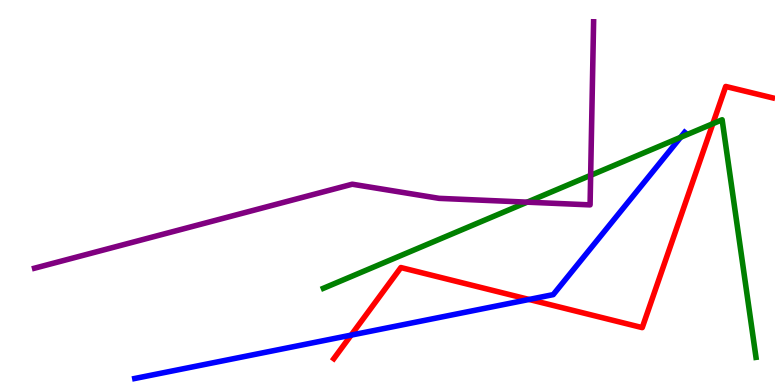[{'lines': ['blue', 'red'], 'intersections': [{'x': 4.53, 'y': 1.3}, {'x': 6.83, 'y': 2.22}]}, {'lines': ['green', 'red'], 'intersections': [{'x': 9.2, 'y': 6.79}]}, {'lines': ['purple', 'red'], 'intersections': []}, {'lines': ['blue', 'green'], 'intersections': [{'x': 8.78, 'y': 6.43}]}, {'lines': ['blue', 'purple'], 'intersections': []}, {'lines': ['green', 'purple'], 'intersections': [{'x': 6.8, 'y': 4.75}, {'x': 7.62, 'y': 5.45}]}]